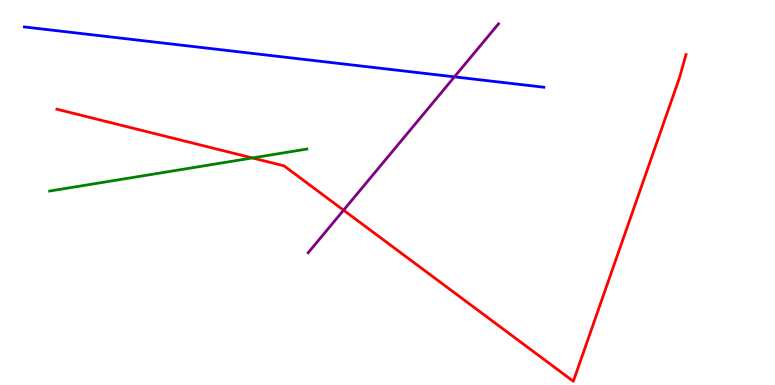[{'lines': ['blue', 'red'], 'intersections': []}, {'lines': ['green', 'red'], 'intersections': [{'x': 3.26, 'y': 5.9}]}, {'lines': ['purple', 'red'], 'intersections': [{'x': 4.43, 'y': 4.54}]}, {'lines': ['blue', 'green'], 'intersections': []}, {'lines': ['blue', 'purple'], 'intersections': [{'x': 5.86, 'y': 8.0}]}, {'lines': ['green', 'purple'], 'intersections': []}]